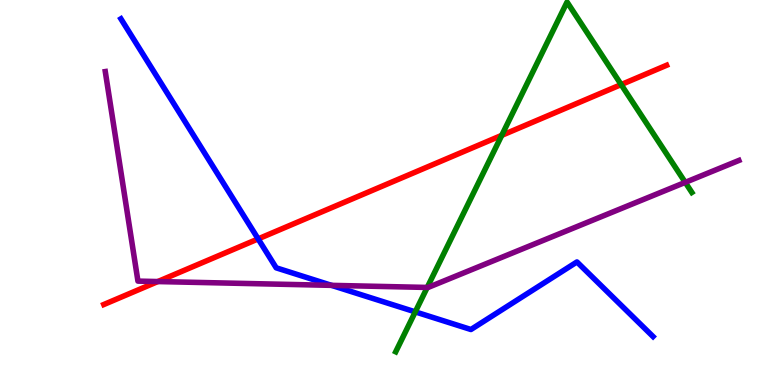[{'lines': ['blue', 'red'], 'intersections': [{'x': 3.33, 'y': 3.79}]}, {'lines': ['green', 'red'], 'intersections': [{'x': 6.47, 'y': 6.48}, {'x': 8.01, 'y': 7.8}]}, {'lines': ['purple', 'red'], 'intersections': [{'x': 2.04, 'y': 2.69}]}, {'lines': ['blue', 'green'], 'intersections': [{'x': 5.36, 'y': 1.9}]}, {'lines': ['blue', 'purple'], 'intersections': [{'x': 4.28, 'y': 2.59}]}, {'lines': ['green', 'purple'], 'intersections': [{'x': 5.51, 'y': 2.53}, {'x': 8.84, 'y': 5.26}]}]